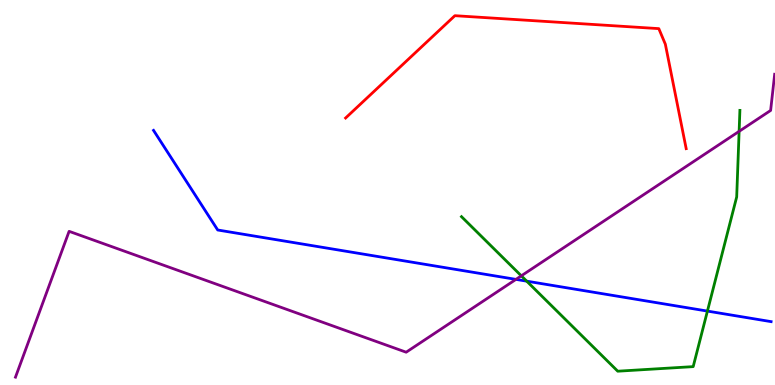[{'lines': ['blue', 'red'], 'intersections': []}, {'lines': ['green', 'red'], 'intersections': []}, {'lines': ['purple', 'red'], 'intersections': []}, {'lines': ['blue', 'green'], 'intersections': [{'x': 6.8, 'y': 2.7}, {'x': 9.13, 'y': 1.92}]}, {'lines': ['blue', 'purple'], 'intersections': [{'x': 6.66, 'y': 2.74}]}, {'lines': ['green', 'purple'], 'intersections': [{'x': 6.73, 'y': 2.84}, {'x': 9.54, 'y': 6.59}]}]